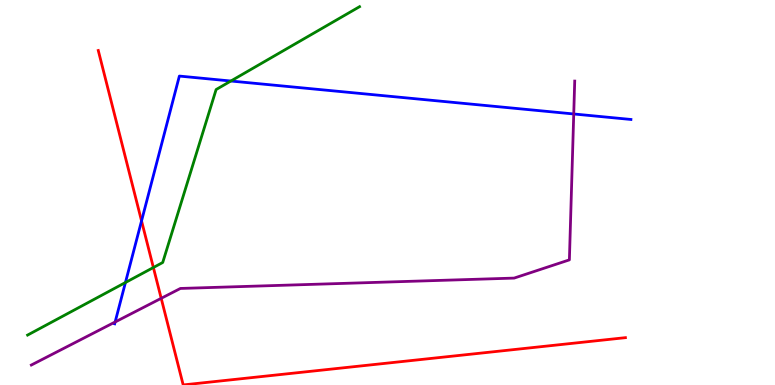[{'lines': ['blue', 'red'], 'intersections': [{'x': 1.83, 'y': 4.26}]}, {'lines': ['green', 'red'], 'intersections': [{'x': 1.98, 'y': 3.05}]}, {'lines': ['purple', 'red'], 'intersections': [{'x': 2.08, 'y': 2.25}]}, {'lines': ['blue', 'green'], 'intersections': [{'x': 1.62, 'y': 2.66}, {'x': 2.98, 'y': 7.9}]}, {'lines': ['blue', 'purple'], 'intersections': [{'x': 1.49, 'y': 1.64}, {'x': 7.4, 'y': 7.04}]}, {'lines': ['green', 'purple'], 'intersections': []}]